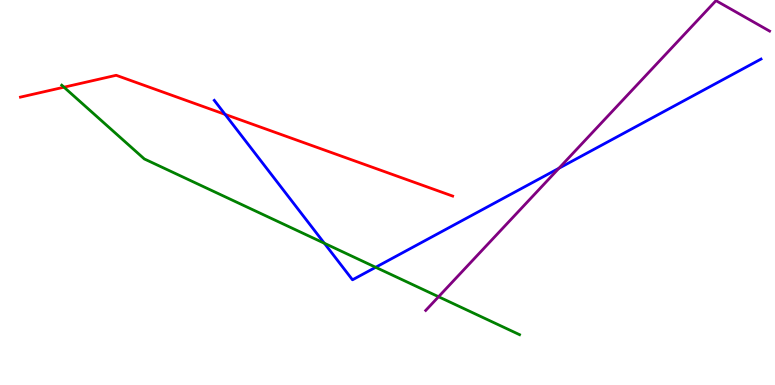[{'lines': ['blue', 'red'], 'intersections': [{'x': 2.9, 'y': 7.03}]}, {'lines': ['green', 'red'], 'intersections': [{'x': 0.826, 'y': 7.74}]}, {'lines': ['purple', 'red'], 'intersections': []}, {'lines': ['blue', 'green'], 'intersections': [{'x': 4.18, 'y': 3.68}, {'x': 4.85, 'y': 3.06}]}, {'lines': ['blue', 'purple'], 'intersections': [{'x': 7.21, 'y': 5.63}]}, {'lines': ['green', 'purple'], 'intersections': [{'x': 5.66, 'y': 2.29}]}]